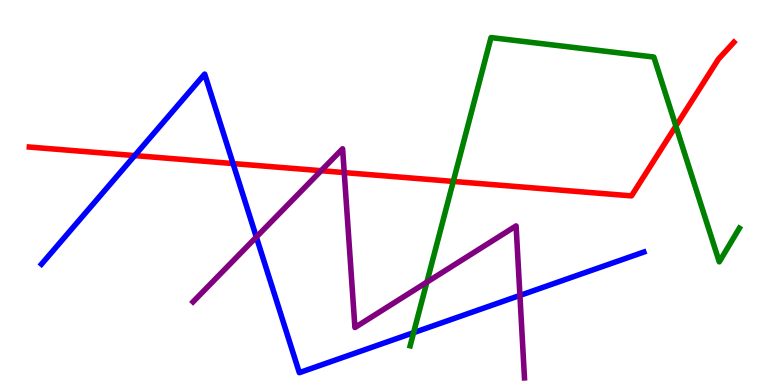[{'lines': ['blue', 'red'], 'intersections': [{'x': 1.74, 'y': 5.96}, {'x': 3.01, 'y': 5.75}]}, {'lines': ['green', 'red'], 'intersections': [{'x': 5.85, 'y': 5.29}, {'x': 8.72, 'y': 6.73}]}, {'lines': ['purple', 'red'], 'intersections': [{'x': 4.14, 'y': 5.57}, {'x': 4.44, 'y': 5.52}]}, {'lines': ['blue', 'green'], 'intersections': [{'x': 5.34, 'y': 1.36}]}, {'lines': ['blue', 'purple'], 'intersections': [{'x': 3.31, 'y': 3.84}, {'x': 6.71, 'y': 2.33}]}, {'lines': ['green', 'purple'], 'intersections': [{'x': 5.51, 'y': 2.67}]}]